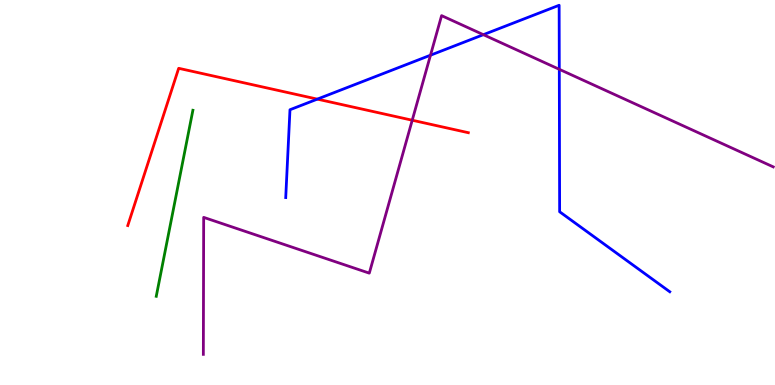[{'lines': ['blue', 'red'], 'intersections': [{'x': 4.09, 'y': 7.43}]}, {'lines': ['green', 'red'], 'intersections': []}, {'lines': ['purple', 'red'], 'intersections': [{'x': 5.32, 'y': 6.88}]}, {'lines': ['blue', 'green'], 'intersections': []}, {'lines': ['blue', 'purple'], 'intersections': [{'x': 5.55, 'y': 8.57}, {'x': 6.24, 'y': 9.1}, {'x': 7.22, 'y': 8.2}]}, {'lines': ['green', 'purple'], 'intersections': []}]